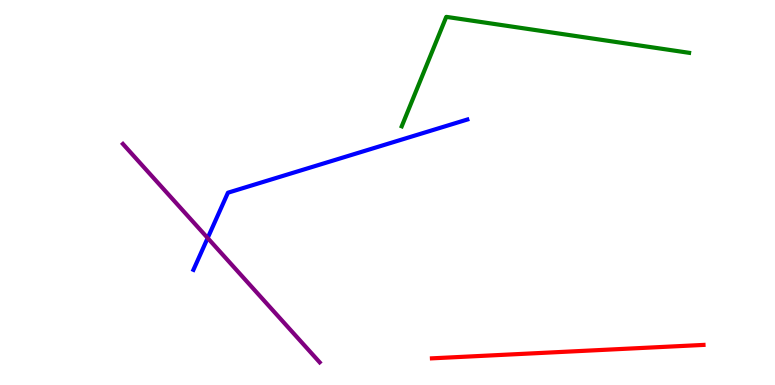[{'lines': ['blue', 'red'], 'intersections': []}, {'lines': ['green', 'red'], 'intersections': []}, {'lines': ['purple', 'red'], 'intersections': []}, {'lines': ['blue', 'green'], 'intersections': []}, {'lines': ['blue', 'purple'], 'intersections': [{'x': 2.68, 'y': 3.82}]}, {'lines': ['green', 'purple'], 'intersections': []}]